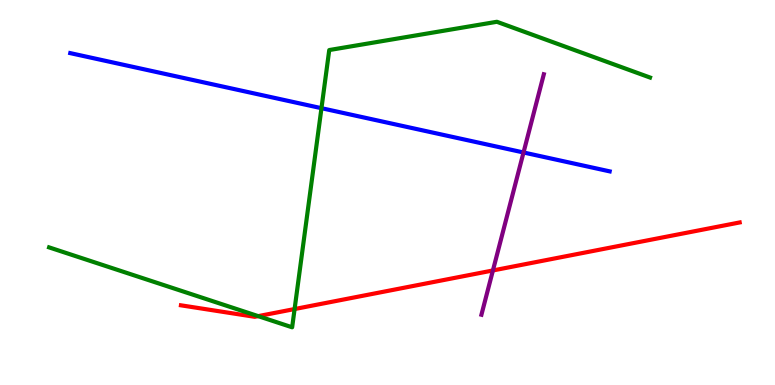[{'lines': ['blue', 'red'], 'intersections': []}, {'lines': ['green', 'red'], 'intersections': [{'x': 3.33, 'y': 1.79}, {'x': 3.8, 'y': 1.97}]}, {'lines': ['purple', 'red'], 'intersections': [{'x': 6.36, 'y': 2.98}]}, {'lines': ['blue', 'green'], 'intersections': [{'x': 4.15, 'y': 7.19}]}, {'lines': ['blue', 'purple'], 'intersections': [{'x': 6.76, 'y': 6.04}]}, {'lines': ['green', 'purple'], 'intersections': []}]